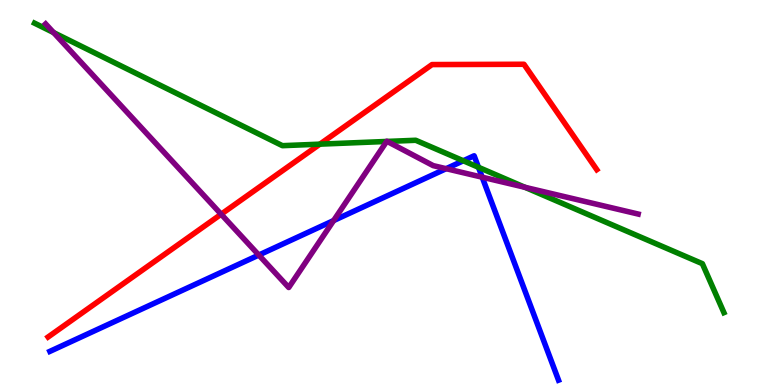[{'lines': ['blue', 'red'], 'intersections': []}, {'lines': ['green', 'red'], 'intersections': [{'x': 4.13, 'y': 6.26}]}, {'lines': ['purple', 'red'], 'intersections': [{'x': 2.85, 'y': 4.44}]}, {'lines': ['blue', 'green'], 'intersections': [{'x': 5.98, 'y': 5.82}, {'x': 6.17, 'y': 5.65}]}, {'lines': ['blue', 'purple'], 'intersections': [{'x': 3.34, 'y': 3.38}, {'x': 4.3, 'y': 4.27}, {'x': 5.76, 'y': 5.62}, {'x': 6.22, 'y': 5.4}]}, {'lines': ['green', 'purple'], 'intersections': [{'x': 0.692, 'y': 9.15}, {'x': 4.99, 'y': 6.33}, {'x': 5.0, 'y': 6.33}, {'x': 6.77, 'y': 5.13}]}]